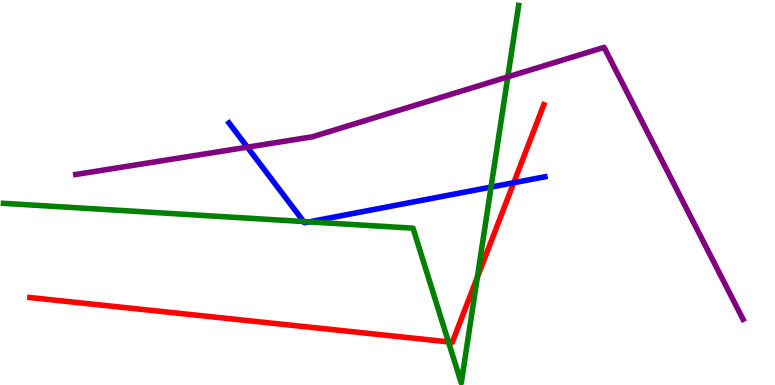[{'lines': ['blue', 'red'], 'intersections': [{'x': 6.63, 'y': 5.25}]}, {'lines': ['green', 'red'], 'intersections': [{'x': 5.79, 'y': 1.12}, {'x': 6.16, 'y': 2.8}]}, {'lines': ['purple', 'red'], 'intersections': []}, {'lines': ['blue', 'green'], 'intersections': [{'x': 3.92, 'y': 4.25}, {'x': 3.99, 'y': 4.24}, {'x': 6.34, 'y': 5.14}]}, {'lines': ['blue', 'purple'], 'intersections': [{'x': 3.19, 'y': 6.18}]}, {'lines': ['green', 'purple'], 'intersections': [{'x': 6.55, 'y': 8.0}]}]